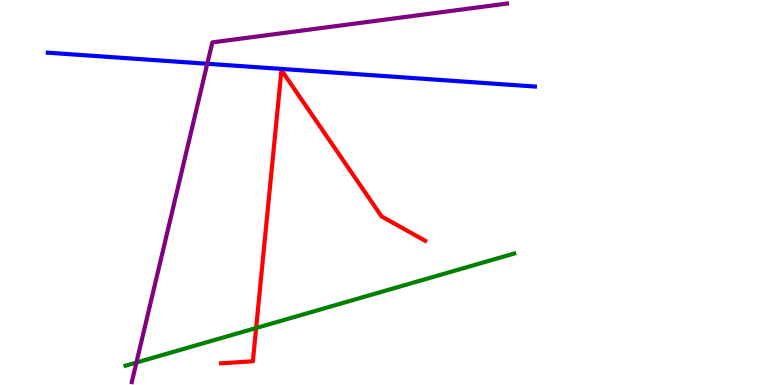[{'lines': ['blue', 'red'], 'intersections': []}, {'lines': ['green', 'red'], 'intersections': [{'x': 3.31, 'y': 1.48}]}, {'lines': ['purple', 'red'], 'intersections': []}, {'lines': ['blue', 'green'], 'intersections': []}, {'lines': ['blue', 'purple'], 'intersections': [{'x': 2.67, 'y': 8.34}]}, {'lines': ['green', 'purple'], 'intersections': [{'x': 1.76, 'y': 0.583}]}]